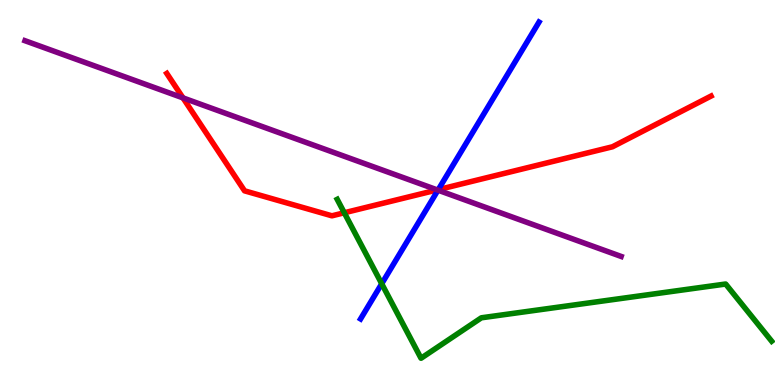[{'lines': ['blue', 'red'], 'intersections': [{'x': 5.66, 'y': 5.07}]}, {'lines': ['green', 'red'], 'intersections': [{'x': 4.44, 'y': 4.47}]}, {'lines': ['purple', 'red'], 'intersections': [{'x': 2.36, 'y': 7.46}, {'x': 5.64, 'y': 5.07}]}, {'lines': ['blue', 'green'], 'intersections': [{'x': 4.93, 'y': 2.63}]}, {'lines': ['blue', 'purple'], 'intersections': [{'x': 5.65, 'y': 5.06}]}, {'lines': ['green', 'purple'], 'intersections': []}]